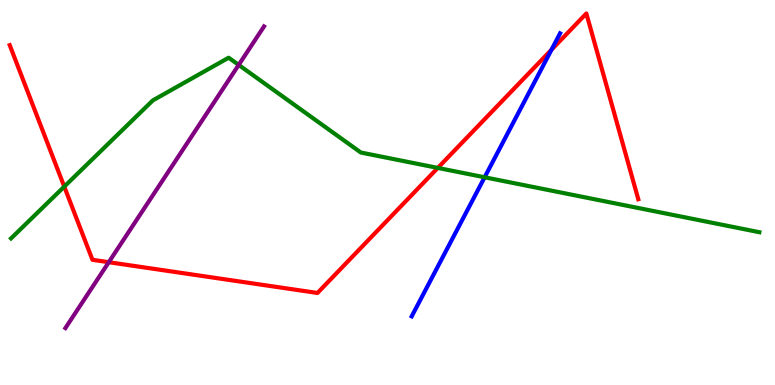[{'lines': ['blue', 'red'], 'intersections': [{'x': 7.12, 'y': 8.71}]}, {'lines': ['green', 'red'], 'intersections': [{'x': 0.829, 'y': 5.15}, {'x': 5.65, 'y': 5.64}]}, {'lines': ['purple', 'red'], 'intersections': [{'x': 1.4, 'y': 3.19}]}, {'lines': ['blue', 'green'], 'intersections': [{'x': 6.25, 'y': 5.4}]}, {'lines': ['blue', 'purple'], 'intersections': []}, {'lines': ['green', 'purple'], 'intersections': [{'x': 3.08, 'y': 8.31}]}]